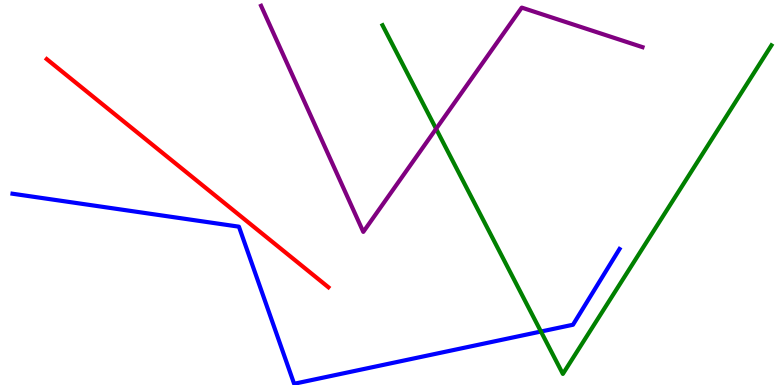[{'lines': ['blue', 'red'], 'intersections': []}, {'lines': ['green', 'red'], 'intersections': []}, {'lines': ['purple', 'red'], 'intersections': []}, {'lines': ['blue', 'green'], 'intersections': [{'x': 6.98, 'y': 1.39}]}, {'lines': ['blue', 'purple'], 'intersections': []}, {'lines': ['green', 'purple'], 'intersections': [{'x': 5.63, 'y': 6.65}]}]